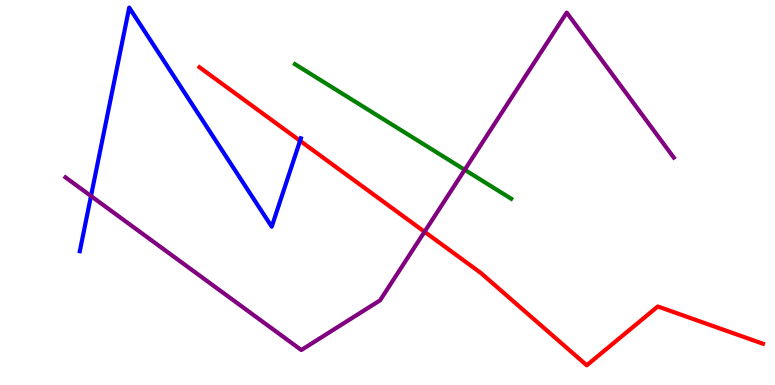[{'lines': ['blue', 'red'], 'intersections': [{'x': 3.87, 'y': 6.34}]}, {'lines': ['green', 'red'], 'intersections': []}, {'lines': ['purple', 'red'], 'intersections': [{'x': 5.48, 'y': 3.98}]}, {'lines': ['blue', 'green'], 'intersections': []}, {'lines': ['blue', 'purple'], 'intersections': [{'x': 1.17, 'y': 4.91}]}, {'lines': ['green', 'purple'], 'intersections': [{'x': 6.0, 'y': 5.59}]}]